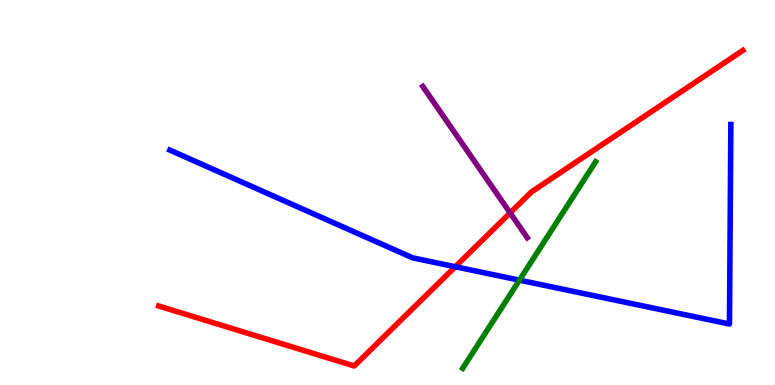[{'lines': ['blue', 'red'], 'intersections': [{'x': 5.87, 'y': 3.07}]}, {'lines': ['green', 'red'], 'intersections': []}, {'lines': ['purple', 'red'], 'intersections': [{'x': 6.58, 'y': 4.47}]}, {'lines': ['blue', 'green'], 'intersections': [{'x': 6.7, 'y': 2.72}]}, {'lines': ['blue', 'purple'], 'intersections': []}, {'lines': ['green', 'purple'], 'intersections': []}]